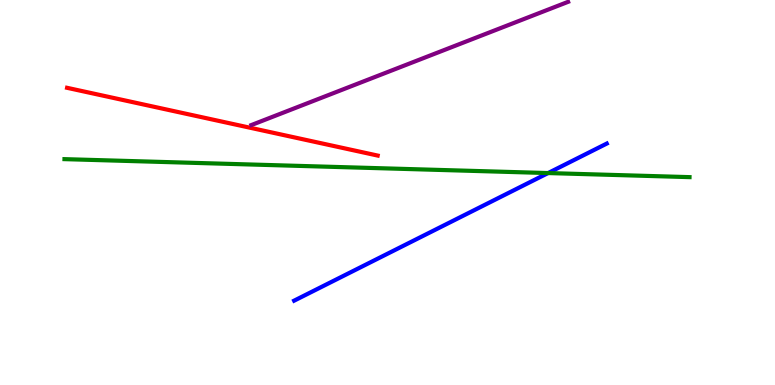[{'lines': ['blue', 'red'], 'intersections': []}, {'lines': ['green', 'red'], 'intersections': []}, {'lines': ['purple', 'red'], 'intersections': []}, {'lines': ['blue', 'green'], 'intersections': [{'x': 7.07, 'y': 5.5}]}, {'lines': ['blue', 'purple'], 'intersections': []}, {'lines': ['green', 'purple'], 'intersections': []}]